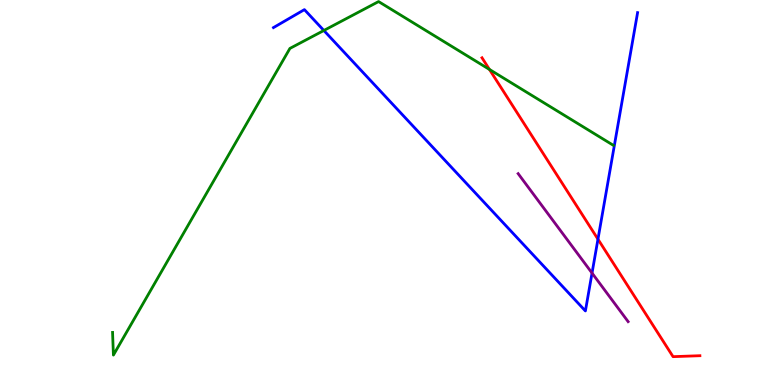[{'lines': ['blue', 'red'], 'intersections': [{'x': 7.72, 'y': 3.79}]}, {'lines': ['green', 'red'], 'intersections': [{'x': 6.32, 'y': 8.2}]}, {'lines': ['purple', 'red'], 'intersections': []}, {'lines': ['blue', 'green'], 'intersections': [{'x': 4.18, 'y': 9.21}]}, {'lines': ['blue', 'purple'], 'intersections': [{'x': 7.64, 'y': 2.91}]}, {'lines': ['green', 'purple'], 'intersections': []}]